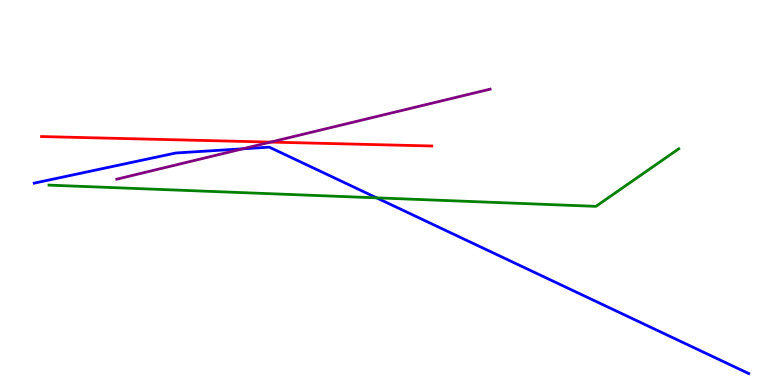[{'lines': ['blue', 'red'], 'intersections': []}, {'lines': ['green', 'red'], 'intersections': []}, {'lines': ['purple', 'red'], 'intersections': [{'x': 3.49, 'y': 6.31}]}, {'lines': ['blue', 'green'], 'intersections': [{'x': 4.86, 'y': 4.86}]}, {'lines': ['blue', 'purple'], 'intersections': [{'x': 3.13, 'y': 6.13}]}, {'lines': ['green', 'purple'], 'intersections': []}]